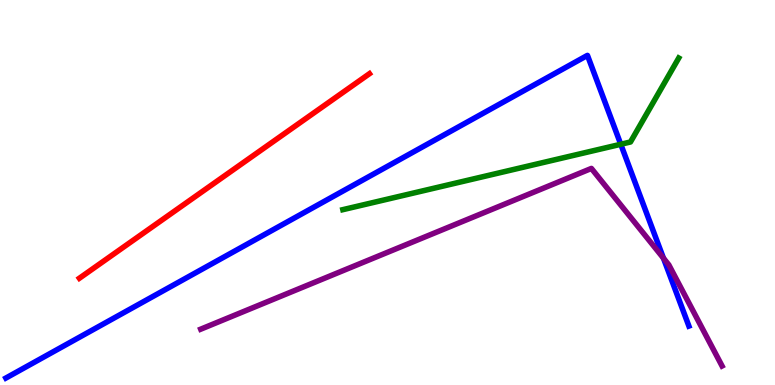[{'lines': ['blue', 'red'], 'intersections': []}, {'lines': ['green', 'red'], 'intersections': []}, {'lines': ['purple', 'red'], 'intersections': []}, {'lines': ['blue', 'green'], 'intersections': [{'x': 8.01, 'y': 6.25}]}, {'lines': ['blue', 'purple'], 'intersections': [{'x': 8.56, 'y': 3.29}]}, {'lines': ['green', 'purple'], 'intersections': []}]